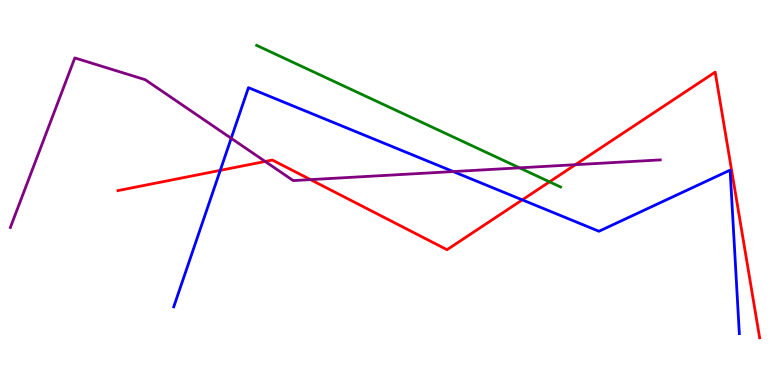[{'lines': ['blue', 'red'], 'intersections': [{'x': 2.84, 'y': 5.58}, {'x': 6.74, 'y': 4.81}]}, {'lines': ['green', 'red'], 'intersections': [{'x': 7.09, 'y': 5.28}]}, {'lines': ['purple', 'red'], 'intersections': [{'x': 3.42, 'y': 5.81}, {'x': 4.01, 'y': 5.33}, {'x': 7.42, 'y': 5.72}]}, {'lines': ['blue', 'green'], 'intersections': []}, {'lines': ['blue', 'purple'], 'intersections': [{'x': 2.98, 'y': 6.41}, {'x': 5.85, 'y': 5.54}]}, {'lines': ['green', 'purple'], 'intersections': [{'x': 6.7, 'y': 5.64}]}]